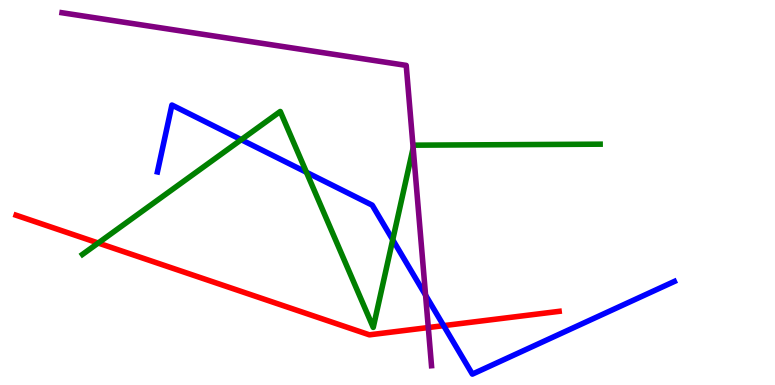[{'lines': ['blue', 'red'], 'intersections': [{'x': 5.72, 'y': 1.54}]}, {'lines': ['green', 'red'], 'intersections': [{'x': 1.27, 'y': 3.69}]}, {'lines': ['purple', 'red'], 'intersections': [{'x': 5.53, 'y': 1.49}]}, {'lines': ['blue', 'green'], 'intersections': [{'x': 3.11, 'y': 6.37}, {'x': 3.95, 'y': 5.53}, {'x': 5.07, 'y': 3.77}]}, {'lines': ['blue', 'purple'], 'intersections': [{'x': 5.49, 'y': 2.33}]}, {'lines': ['green', 'purple'], 'intersections': [{'x': 5.33, 'y': 6.16}]}]